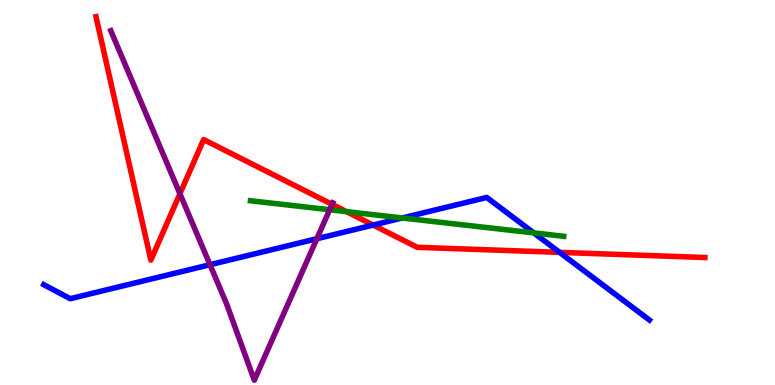[{'lines': ['blue', 'red'], 'intersections': [{'x': 4.81, 'y': 4.15}, {'x': 7.22, 'y': 3.45}]}, {'lines': ['green', 'red'], 'intersections': [{'x': 4.47, 'y': 4.5}]}, {'lines': ['purple', 'red'], 'intersections': [{'x': 2.32, 'y': 4.97}, {'x': 4.28, 'y': 4.69}]}, {'lines': ['blue', 'green'], 'intersections': [{'x': 5.19, 'y': 4.34}, {'x': 6.89, 'y': 3.95}]}, {'lines': ['blue', 'purple'], 'intersections': [{'x': 2.71, 'y': 3.12}, {'x': 4.09, 'y': 3.8}]}, {'lines': ['green', 'purple'], 'intersections': [{'x': 4.25, 'y': 4.55}]}]